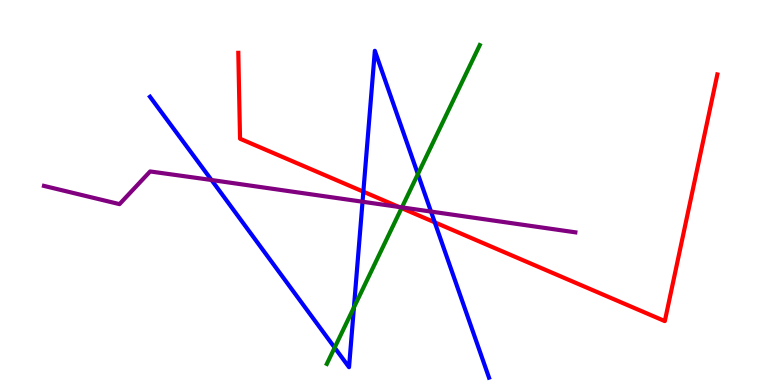[{'lines': ['blue', 'red'], 'intersections': [{'x': 4.69, 'y': 5.02}, {'x': 5.61, 'y': 4.23}]}, {'lines': ['green', 'red'], 'intersections': [{'x': 5.18, 'y': 4.6}]}, {'lines': ['purple', 'red'], 'intersections': [{'x': 5.15, 'y': 4.62}]}, {'lines': ['blue', 'green'], 'intersections': [{'x': 4.32, 'y': 0.971}, {'x': 4.57, 'y': 2.01}, {'x': 5.39, 'y': 5.48}]}, {'lines': ['blue', 'purple'], 'intersections': [{'x': 2.73, 'y': 5.32}, {'x': 4.68, 'y': 4.76}, {'x': 5.56, 'y': 4.5}]}, {'lines': ['green', 'purple'], 'intersections': [{'x': 5.19, 'y': 4.61}]}]